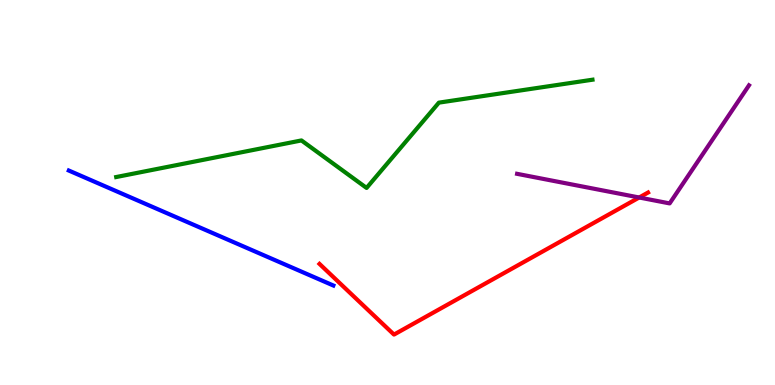[{'lines': ['blue', 'red'], 'intersections': []}, {'lines': ['green', 'red'], 'intersections': []}, {'lines': ['purple', 'red'], 'intersections': [{'x': 8.25, 'y': 4.87}]}, {'lines': ['blue', 'green'], 'intersections': []}, {'lines': ['blue', 'purple'], 'intersections': []}, {'lines': ['green', 'purple'], 'intersections': []}]